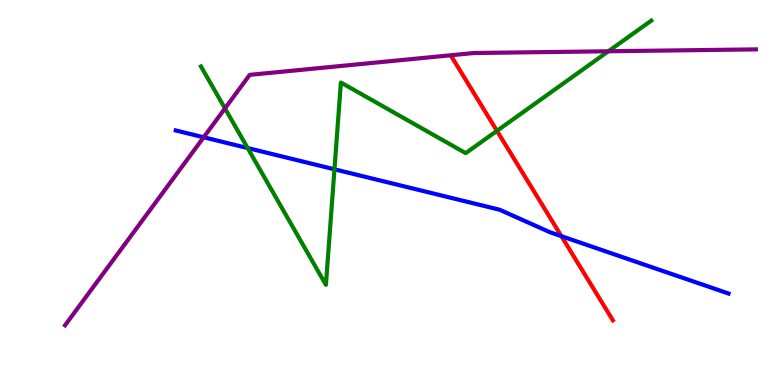[{'lines': ['blue', 'red'], 'intersections': [{'x': 7.24, 'y': 3.87}]}, {'lines': ['green', 'red'], 'intersections': [{'x': 6.41, 'y': 6.6}]}, {'lines': ['purple', 'red'], 'intersections': []}, {'lines': ['blue', 'green'], 'intersections': [{'x': 3.2, 'y': 6.15}, {'x': 4.32, 'y': 5.6}]}, {'lines': ['blue', 'purple'], 'intersections': [{'x': 2.63, 'y': 6.43}]}, {'lines': ['green', 'purple'], 'intersections': [{'x': 2.9, 'y': 7.18}, {'x': 7.85, 'y': 8.67}]}]